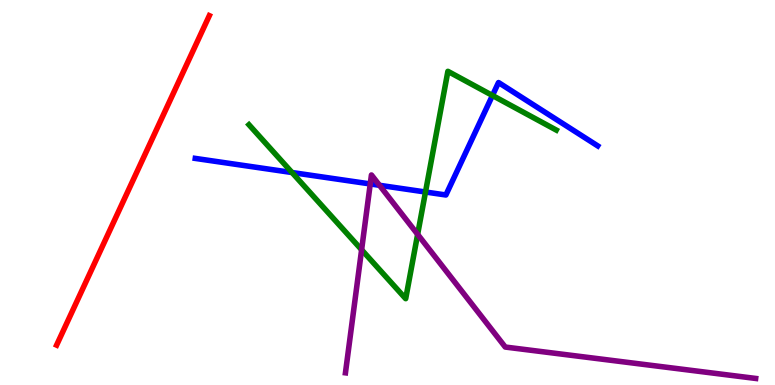[{'lines': ['blue', 'red'], 'intersections': []}, {'lines': ['green', 'red'], 'intersections': []}, {'lines': ['purple', 'red'], 'intersections': []}, {'lines': ['blue', 'green'], 'intersections': [{'x': 3.77, 'y': 5.52}, {'x': 5.49, 'y': 5.01}, {'x': 6.35, 'y': 7.52}]}, {'lines': ['blue', 'purple'], 'intersections': [{'x': 4.78, 'y': 5.22}, {'x': 4.9, 'y': 5.19}]}, {'lines': ['green', 'purple'], 'intersections': [{'x': 4.67, 'y': 3.51}, {'x': 5.39, 'y': 3.91}]}]